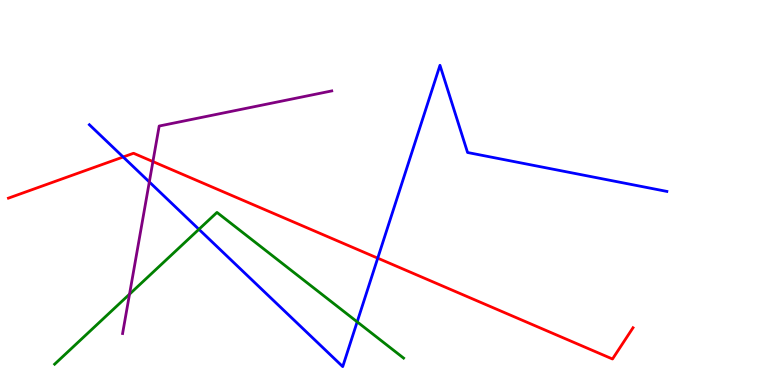[{'lines': ['blue', 'red'], 'intersections': [{'x': 1.59, 'y': 5.92}, {'x': 4.87, 'y': 3.29}]}, {'lines': ['green', 'red'], 'intersections': []}, {'lines': ['purple', 'red'], 'intersections': [{'x': 1.97, 'y': 5.8}]}, {'lines': ['blue', 'green'], 'intersections': [{'x': 2.57, 'y': 4.04}, {'x': 4.61, 'y': 1.64}]}, {'lines': ['blue', 'purple'], 'intersections': [{'x': 1.93, 'y': 5.27}]}, {'lines': ['green', 'purple'], 'intersections': [{'x': 1.67, 'y': 2.36}]}]